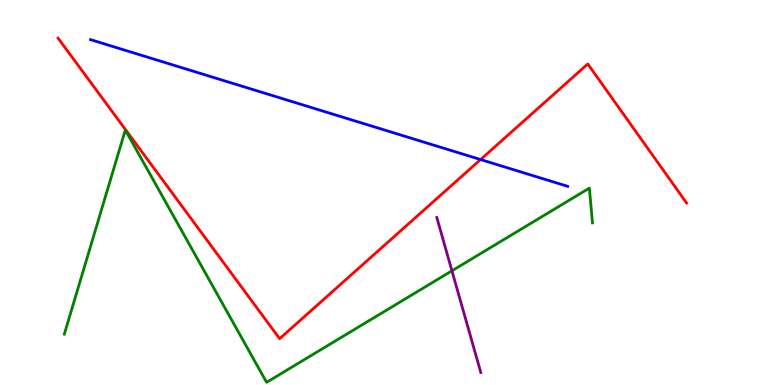[{'lines': ['blue', 'red'], 'intersections': [{'x': 6.2, 'y': 5.86}]}, {'lines': ['green', 'red'], 'intersections': []}, {'lines': ['purple', 'red'], 'intersections': []}, {'lines': ['blue', 'green'], 'intersections': []}, {'lines': ['blue', 'purple'], 'intersections': []}, {'lines': ['green', 'purple'], 'intersections': [{'x': 5.83, 'y': 2.97}]}]